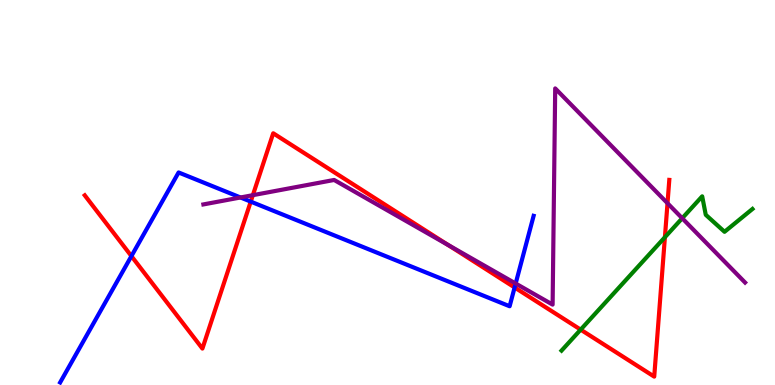[{'lines': ['blue', 'red'], 'intersections': [{'x': 1.7, 'y': 3.35}, {'x': 3.24, 'y': 4.76}, {'x': 6.64, 'y': 2.53}]}, {'lines': ['green', 'red'], 'intersections': [{'x': 7.49, 'y': 1.44}, {'x': 8.58, 'y': 3.84}]}, {'lines': ['purple', 'red'], 'intersections': [{'x': 3.26, 'y': 4.93}, {'x': 5.78, 'y': 3.64}, {'x': 8.61, 'y': 4.72}]}, {'lines': ['blue', 'green'], 'intersections': []}, {'lines': ['blue', 'purple'], 'intersections': [{'x': 3.1, 'y': 4.87}, {'x': 6.65, 'y': 2.64}]}, {'lines': ['green', 'purple'], 'intersections': [{'x': 8.8, 'y': 4.33}]}]